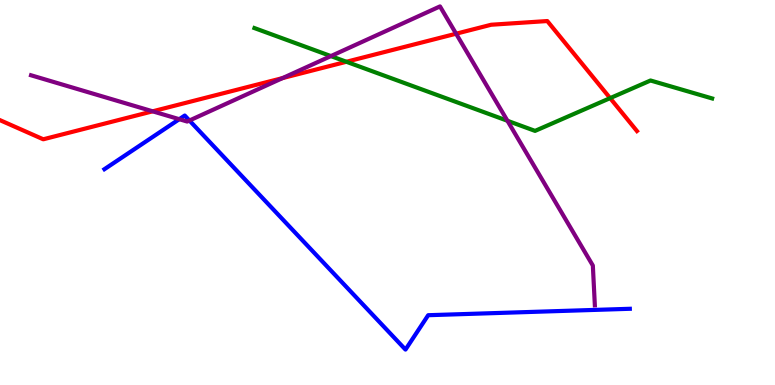[{'lines': ['blue', 'red'], 'intersections': []}, {'lines': ['green', 'red'], 'intersections': [{'x': 4.47, 'y': 8.4}, {'x': 7.87, 'y': 7.45}]}, {'lines': ['purple', 'red'], 'intersections': [{'x': 1.97, 'y': 7.11}, {'x': 3.65, 'y': 7.97}, {'x': 5.89, 'y': 9.12}]}, {'lines': ['blue', 'green'], 'intersections': []}, {'lines': ['blue', 'purple'], 'intersections': [{'x': 2.31, 'y': 6.9}, {'x': 2.44, 'y': 6.87}]}, {'lines': ['green', 'purple'], 'intersections': [{'x': 4.27, 'y': 8.54}, {'x': 6.55, 'y': 6.86}]}]